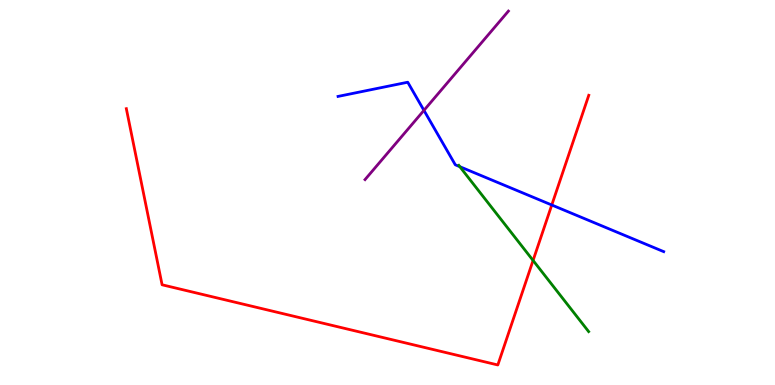[{'lines': ['blue', 'red'], 'intersections': [{'x': 7.12, 'y': 4.68}]}, {'lines': ['green', 'red'], 'intersections': [{'x': 6.88, 'y': 3.24}]}, {'lines': ['purple', 'red'], 'intersections': []}, {'lines': ['blue', 'green'], 'intersections': [{'x': 5.93, 'y': 5.67}]}, {'lines': ['blue', 'purple'], 'intersections': [{'x': 5.47, 'y': 7.13}]}, {'lines': ['green', 'purple'], 'intersections': []}]